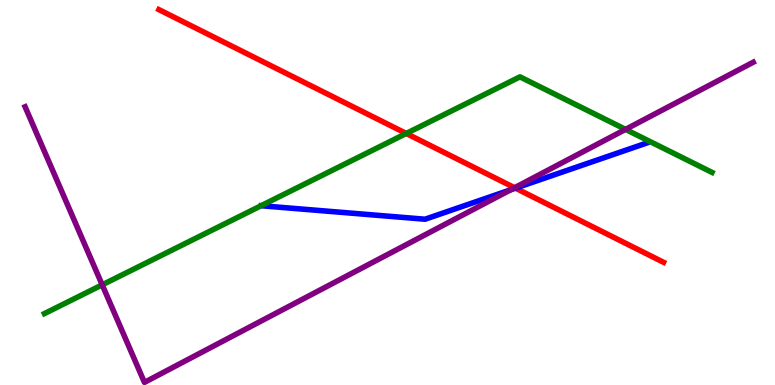[{'lines': ['blue', 'red'], 'intersections': [{'x': 6.65, 'y': 5.11}]}, {'lines': ['green', 'red'], 'intersections': [{'x': 5.24, 'y': 6.53}]}, {'lines': ['purple', 'red'], 'intersections': [{'x': 6.64, 'y': 5.12}]}, {'lines': ['blue', 'green'], 'intersections': []}, {'lines': ['blue', 'purple'], 'intersections': [{'x': 6.59, 'y': 5.07}]}, {'lines': ['green', 'purple'], 'intersections': [{'x': 1.32, 'y': 2.6}, {'x': 8.07, 'y': 6.64}]}]